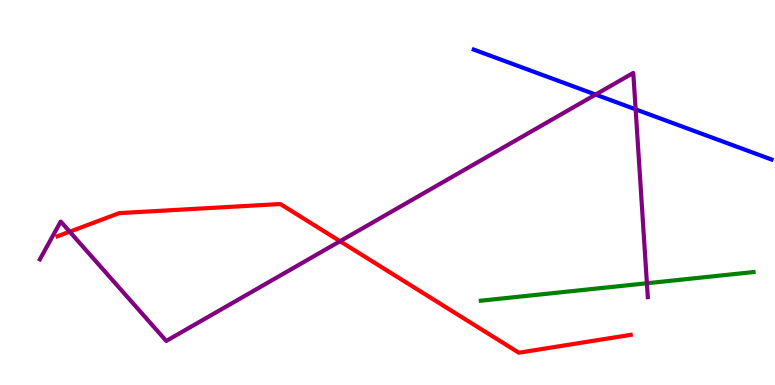[{'lines': ['blue', 'red'], 'intersections': []}, {'lines': ['green', 'red'], 'intersections': []}, {'lines': ['purple', 'red'], 'intersections': [{'x': 0.899, 'y': 3.98}, {'x': 4.39, 'y': 3.73}]}, {'lines': ['blue', 'green'], 'intersections': []}, {'lines': ['blue', 'purple'], 'intersections': [{'x': 7.69, 'y': 7.54}, {'x': 8.2, 'y': 7.16}]}, {'lines': ['green', 'purple'], 'intersections': [{'x': 8.35, 'y': 2.64}]}]